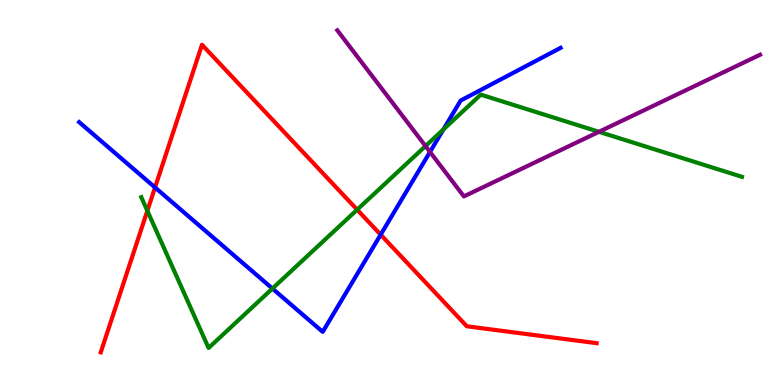[{'lines': ['blue', 'red'], 'intersections': [{'x': 2.0, 'y': 5.13}, {'x': 4.91, 'y': 3.9}]}, {'lines': ['green', 'red'], 'intersections': [{'x': 1.9, 'y': 4.53}, {'x': 4.61, 'y': 4.55}]}, {'lines': ['purple', 'red'], 'intersections': []}, {'lines': ['blue', 'green'], 'intersections': [{'x': 3.52, 'y': 2.51}, {'x': 5.72, 'y': 6.64}]}, {'lines': ['blue', 'purple'], 'intersections': [{'x': 5.55, 'y': 6.05}]}, {'lines': ['green', 'purple'], 'intersections': [{'x': 5.49, 'y': 6.21}, {'x': 7.73, 'y': 6.58}]}]